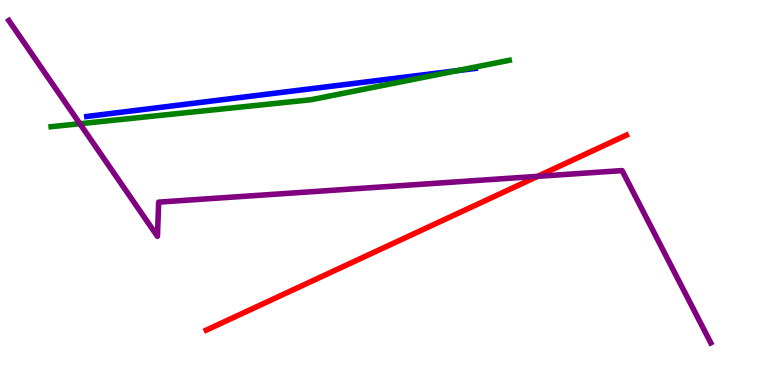[{'lines': ['blue', 'red'], 'intersections': []}, {'lines': ['green', 'red'], 'intersections': []}, {'lines': ['purple', 'red'], 'intersections': [{'x': 6.94, 'y': 5.42}]}, {'lines': ['blue', 'green'], 'intersections': [{'x': 5.9, 'y': 8.16}]}, {'lines': ['blue', 'purple'], 'intersections': []}, {'lines': ['green', 'purple'], 'intersections': [{'x': 1.03, 'y': 6.79}]}]